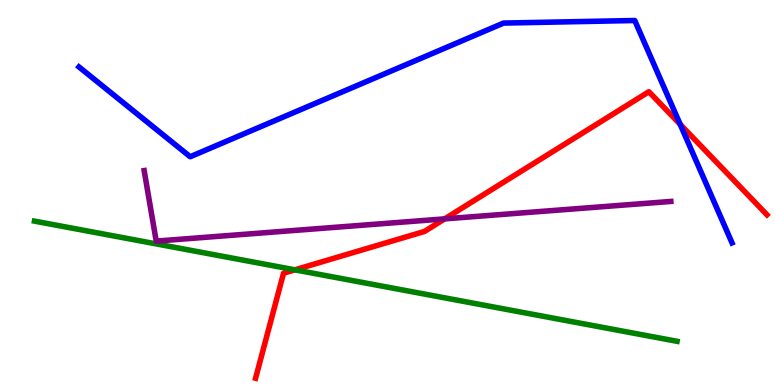[{'lines': ['blue', 'red'], 'intersections': [{'x': 8.78, 'y': 6.77}]}, {'lines': ['green', 'red'], 'intersections': [{'x': 3.81, 'y': 2.99}]}, {'lines': ['purple', 'red'], 'intersections': [{'x': 5.74, 'y': 4.32}]}, {'lines': ['blue', 'green'], 'intersections': []}, {'lines': ['blue', 'purple'], 'intersections': []}, {'lines': ['green', 'purple'], 'intersections': []}]